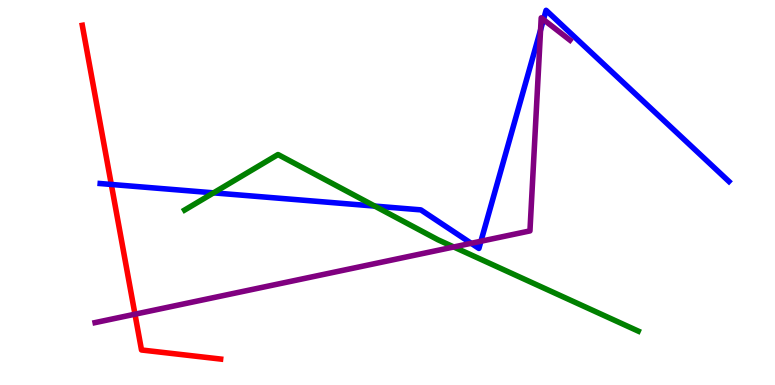[{'lines': ['blue', 'red'], 'intersections': [{'x': 1.44, 'y': 5.21}]}, {'lines': ['green', 'red'], 'intersections': []}, {'lines': ['purple', 'red'], 'intersections': [{'x': 1.74, 'y': 1.84}]}, {'lines': ['blue', 'green'], 'intersections': [{'x': 2.76, 'y': 4.99}, {'x': 4.84, 'y': 4.65}]}, {'lines': ['blue', 'purple'], 'intersections': [{'x': 6.08, 'y': 3.68}, {'x': 6.21, 'y': 3.73}, {'x': 6.98, 'y': 9.22}, {'x': 7.01, 'y': 9.49}]}, {'lines': ['green', 'purple'], 'intersections': [{'x': 5.85, 'y': 3.59}]}]